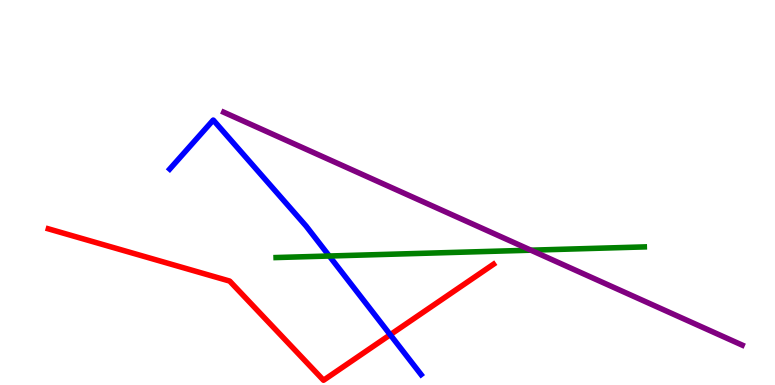[{'lines': ['blue', 'red'], 'intersections': [{'x': 5.04, 'y': 1.31}]}, {'lines': ['green', 'red'], 'intersections': []}, {'lines': ['purple', 'red'], 'intersections': []}, {'lines': ['blue', 'green'], 'intersections': [{'x': 4.25, 'y': 3.35}]}, {'lines': ['blue', 'purple'], 'intersections': []}, {'lines': ['green', 'purple'], 'intersections': [{'x': 6.85, 'y': 3.5}]}]